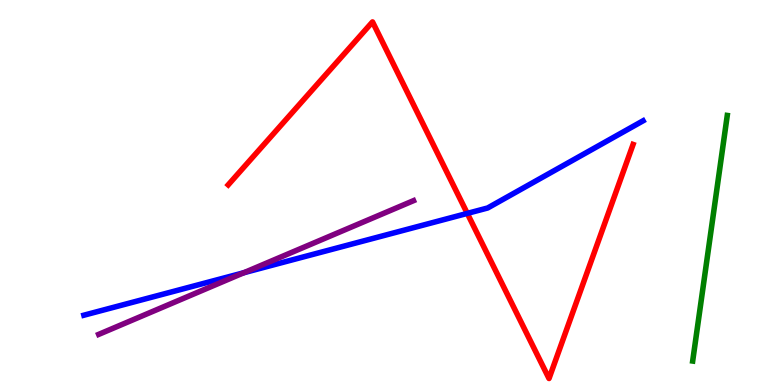[{'lines': ['blue', 'red'], 'intersections': [{'x': 6.03, 'y': 4.46}]}, {'lines': ['green', 'red'], 'intersections': []}, {'lines': ['purple', 'red'], 'intersections': []}, {'lines': ['blue', 'green'], 'intersections': []}, {'lines': ['blue', 'purple'], 'intersections': [{'x': 3.15, 'y': 2.92}]}, {'lines': ['green', 'purple'], 'intersections': []}]